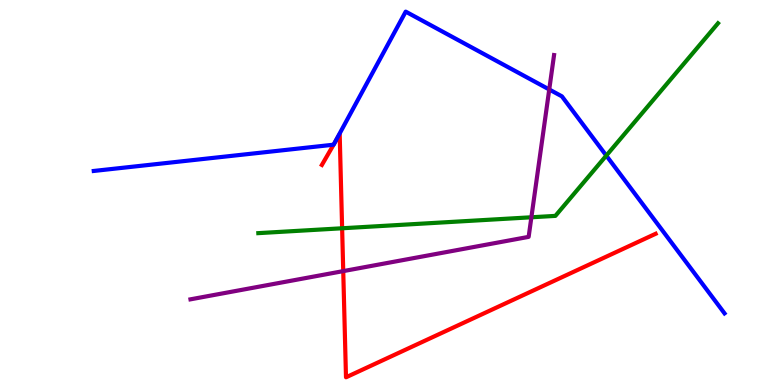[{'lines': ['blue', 'red'], 'intersections': []}, {'lines': ['green', 'red'], 'intersections': [{'x': 4.41, 'y': 4.07}]}, {'lines': ['purple', 'red'], 'intersections': [{'x': 4.43, 'y': 2.96}]}, {'lines': ['blue', 'green'], 'intersections': [{'x': 7.82, 'y': 5.96}]}, {'lines': ['blue', 'purple'], 'intersections': [{'x': 7.09, 'y': 7.68}]}, {'lines': ['green', 'purple'], 'intersections': [{'x': 6.86, 'y': 4.36}]}]